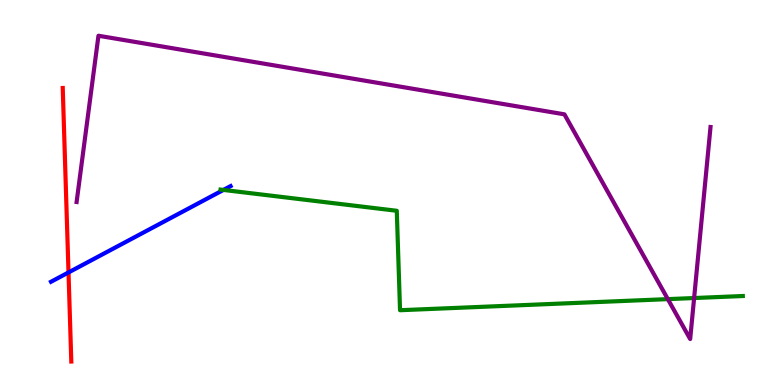[{'lines': ['blue', 'red'], 'intersections': [{'x': 0.884, 'y': 2.92}]}, {'lines': ['green', 'red'], 'intersections': []}, {'lines': ['purple', 'red'], 'intersections': []}, {'lines': ['blue', 'green'], 'intersections': [{'x': 2.88, 'y': 5.07}]}, {'lines': ['blue', 'purple'], 'intersections': []}, {'lines': ['green', 'purple'], 'intersections': [{'x': 8.62, 'y': 2.23}, {'x': 8.96, 'y': 2.26}]}]